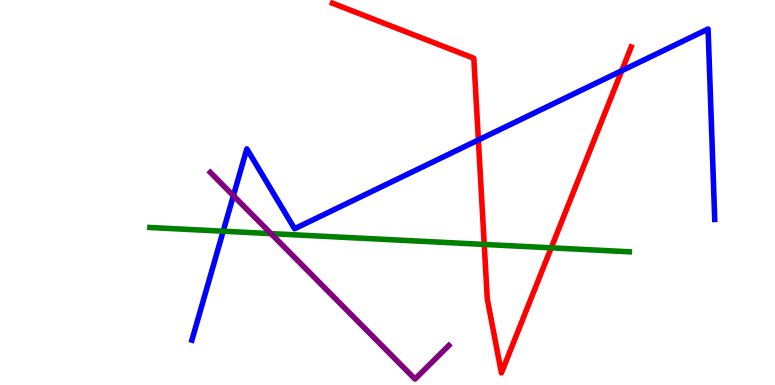[{'lines': ['blue', 'red'], 'intersections': [{'x': 6.17, 'y': 6.36}, {'x': 8.02, 'y': 8.16}]}, {'lines': ['green', 'red'], 'intersections': [{'x': 6.25, 'y': 3.65}, {'x': 7.11, 'y': 3.56}]}, {'lines': ['purple', 'red'], 'intersections': []}, {'lines': ['blue', 'green'], 'intersections': [{'x': 2.88, 'y': 3.99}]}, {'lines': ['blue', 'purple'], 'intersections': [{'x': 3.01, 'y': 4.92}]}, {'lines': ['green', 'purple'], 'intersections': [{'x': 3.5, 'y': 3.93}]}]